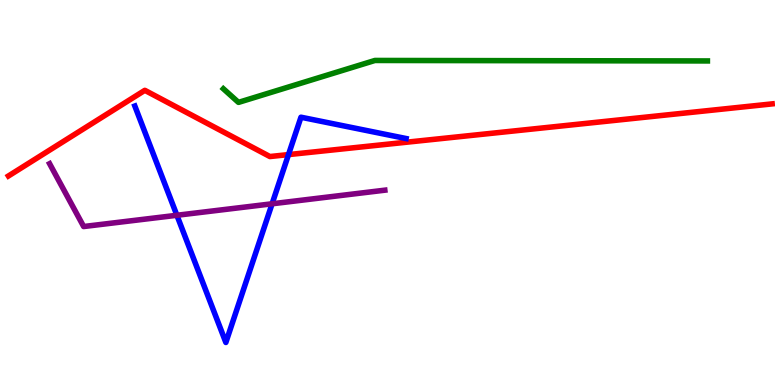[{'lines': ['blue', 'red'], 'intersections': [{'x': 3.72, 'y': 5.98}]}, {'lines': ['green', 'red'], 'intersections': []}, {'lines': ['purple', 'red'], 'intersections': []}, {'lines': ['blue', 'green'], 'intersections': []}, {'lines': ['blue', 'purple'], 'intersections': [{'x': 2.28, 'y': 4.41}, {'x': 3.51, 'y': 4.71}]}, {'lines': ['green', 'purple'], 'intersections': []}]